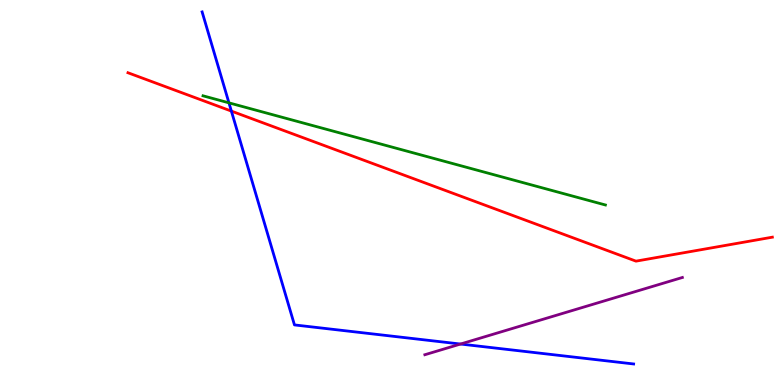[{'lines': ['blue', 'red'], 'intersections': [{'x': 2.99, 'y': 7.11}]}, {'lines': ['green', 'red'], 'intersections': []}, {'lines': ['purple', 'red'], 'intersections': []}, {'lines': ['blue', 'green'], 'intersections': [{'x': 2.95, 'y': 7.33}]}, {'lines': ['blue', 'purple'], 'intersections': [{'x': 5.94, 'y': 1.06}]}, {'lines': ['green', 'purple'], 'intersections': []}]